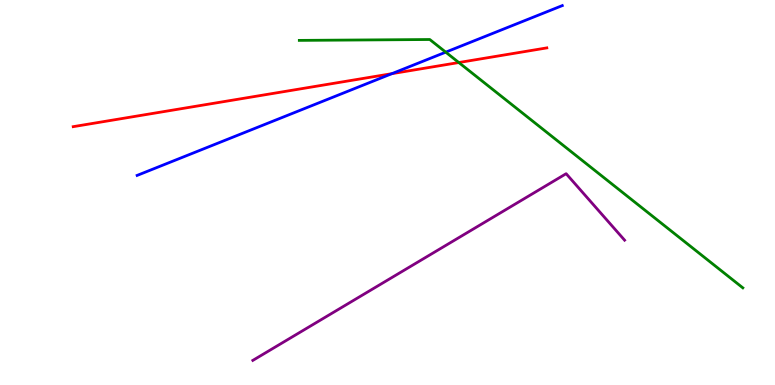[{'lines': ['blue', 'red'], 'intersections': [{'x': 5.06, 'y': 8.09}]}, {'lines': ['green', 'red'], 'intersections': [{'x': 5.92, 'y': 8.38}]}, {'lines': ['purple', 'red'], 'intersections': []}, {'lines': ['blue', 'green'], 'intersections': [{'x': 5.75, 'y': 8.65}]}, {'lines': ['blue', 'purple'], 'intersections': []}, {'lines': ['green', 'purple'], 'intersections': []}]